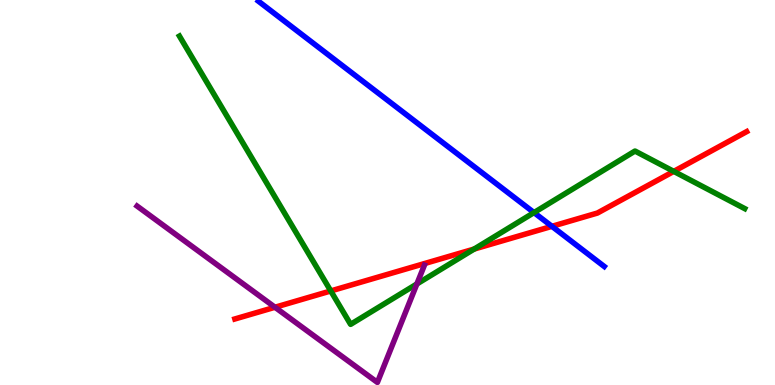[{'lines': ['blue', 'red'], 'intersections': [{'x': 7.12, 'y': 4.12}]}, {'lines': ['green', 'red'], 'intersections': [{'x': 4.27, 'y': 2.44}, {'x': 6.12, 'y': 3.53}, {'x': 8.69, 'y': 5.55}]}, {'lines': ['purple', 'red'], 'intersections': [{'x': 3.55, 'y': 2.02}]}, {'lines': ['blue', 'green'], 'intersections': [{'x': 6.89, 'y': 4.48}]}, {'lines': ['blue', 'purple'], 'intersections': []}, {'lines': ['green', 'purple'], 'intersections': [{'x': 5.38, 'y': 2.62}]}]